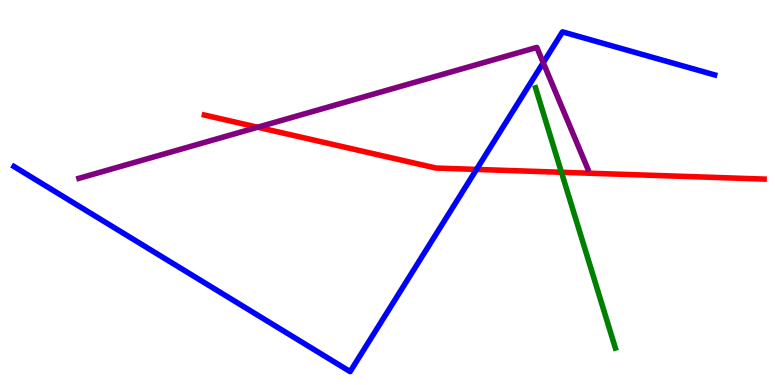[{'lines': ['blue', 'red'], 'intersections': [{'x': 6.15, 'y': 5.6}]}, {'lines': ['green', 'red'], 'intersections': [{'x': 7.24, 'y': 5.53}]}, {'lines': ['purple', 'red'], 'intersections': [{'x': 3.32, 'y': 6.7}]}, {'lines': ['blue', 'green'], 'intersections': []}, {'lines': ['blue', 'purple'], 'intersections': [{'x': 7.01, 'y': 8.37}]}, {'lines': ['green', 'purple'], 'intersections': []}]